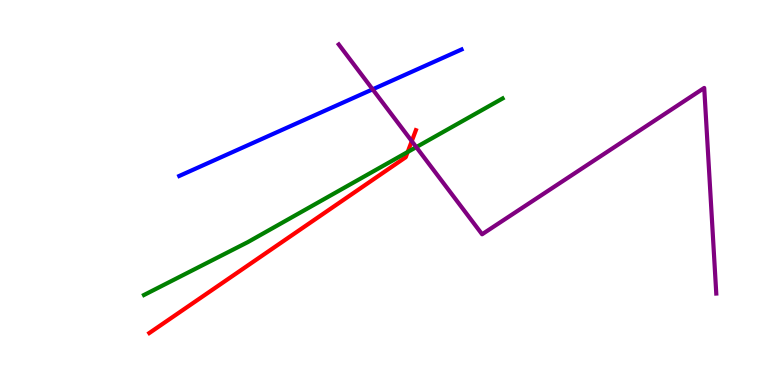[{'lines': ['blue', 'red'], 'intersections': []}, {'lines': ['green', 'red'], 'intersections': [{'x': 5.26, 'y': 6.05}]}, {'lines': ['purple', 'red'], 'intersections': [{'x': 5.31, 'y': 6.33}]}, {'lines': ['blue', 'green'], 'intersections': []}, {'lines': ['blue', 'purple'], 'intersections': [{'x': 4.81, 'y': 7.68}]}, {'lines': ['green', 'purple'], 'intersections': [{'x': 5.37, 'y': 6.18}]}]